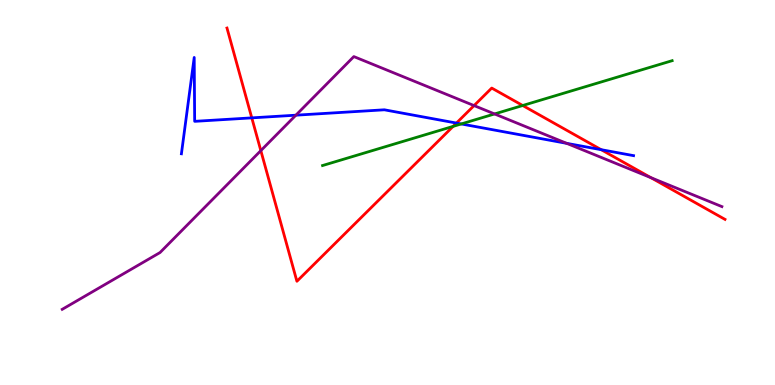[{'lines': ['blue', 'red'], 'intersections': [{'x': 3.25, 'y': 6.94}, {'x': 5.89, 'y': 6.8}, {'x': 7.76, 'y': 6.11}]}, {'lines': ['green', 'red'], 'intersections': [{'x': 5.85, 'y': 6.72}, {'x': 6.74, 'y': 7.26}]}, {'lines': ['purple', 'red'], 'intersections': [{'x': 3.37, 'y': 6.09}, {'x': 6.12, 'y': 7.26}, {'x': 8.4, 'y': 5.39}]}, {'lines': ['blue', 'green'], 'intersections': [{'x': 5.95, 'y': 6.78}]}, {'lines': ['blue', 'purple'], 'intersections': [{'x': 3.82, 'y': 7.01}, {'x': 7.31, 'y': 6.28}]}, {'lines': ['green', 'purple'], 'intersections': [{'x': 6.38, 'y': 7.04}]}]